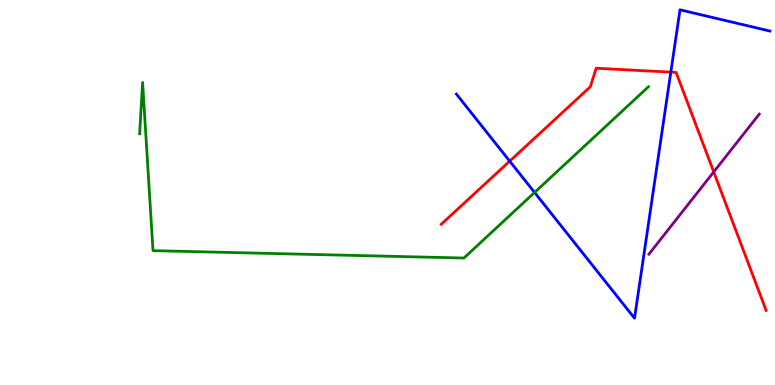[{'lines': ['blue', 'red'], 'intersections': [{'x': 6.58, 'y': 5.81}, {'x': 8.66, 'y': 8.13}]}, {'lines': ['green', 'red'], 'intersections': []}, {'lines': ['purple', 'red'], 'intersections': [{'x': 9.21, 'y': 5.53}]}, {'lines': ['blue', 'green'], 'intersections': [{'x': 6.9, 'y': 5.0}]}, {'lines': ['blue', 'purple'], 'intersections': []}, {'lines': ['green', 'purple'], 'intersections': []}]